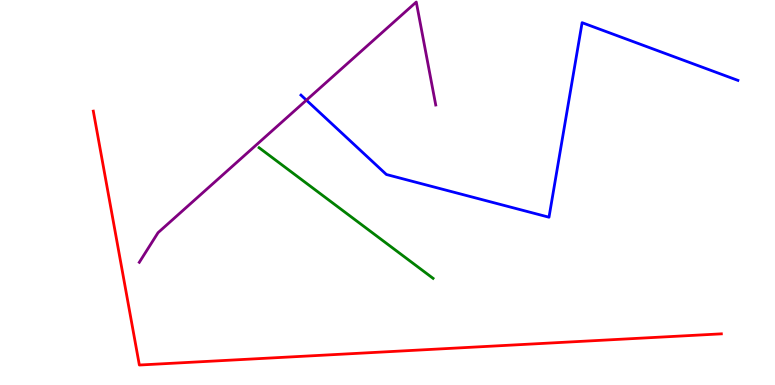[{'lines': ['blue', 'red'], 'intersections': []}, {'lines': ['green', 'red'], 'intersections': []}, {'lines': ['purple', 'red'], 'intersections': []}, {'lines': ['blue', 'green'], 'intersections': []}, {'lines': ['blue', 'purple'], 'intersections': [{'x': 3.95, 'y': 7.4}]}, {'lines': ['green', 'purple'], 'intersections': []}]